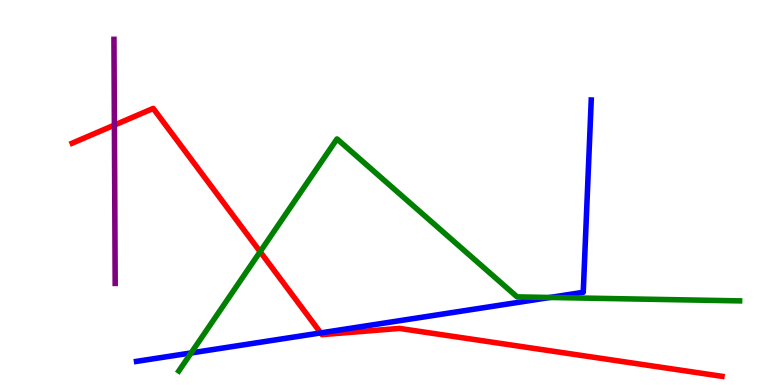[{'lines': ['blue', 'red'], 'intersections': [{'x': 4.14, 'y': 1.35}]}, {'lines': ['green', 'red'], 'intersections': [{'x': 3.36, 'y': 3.46}]}, {'lines': ['purple', 'red'], 'intersections': [{'x': 1.48, 'y': 6.75}]}, {'lines': ['blue', 'green'], 'intersections': [{'x': 2.47, 'y': 0.833}, {'x': 7.1, 'y': 2.27}]}, {'lines': ['blue', 'purple'], 'intersections': []}, {'lines': ['green', 'purple'], 'intersections': []}]